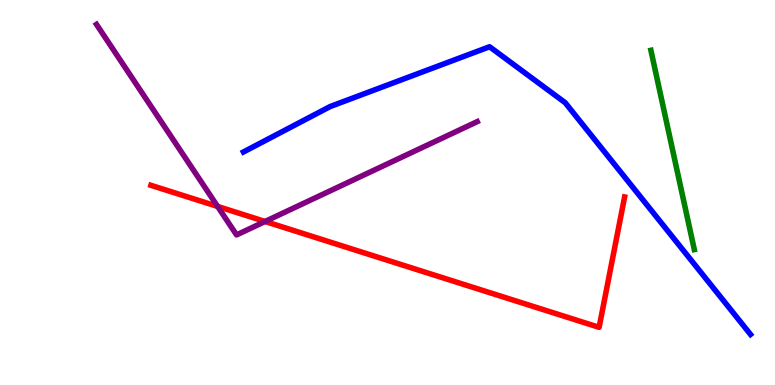[{'lines': ['blue', 'red'], 'intersections': []}, {'lines': ['green', 'red'], 'intersections': []}, {'lines': ['purple', 'red'], 'intersections': [{'x': 2.81, 'y': 4.64}, {'x': 3.42, 'y': 4.25}]}, {'lines': ['blue', 'green'], 'intersections': []}, {'lines': ['blue', 'purple'], 'intersections': []}, {'lines': ['green', 'purple'], 'intersections': []}]